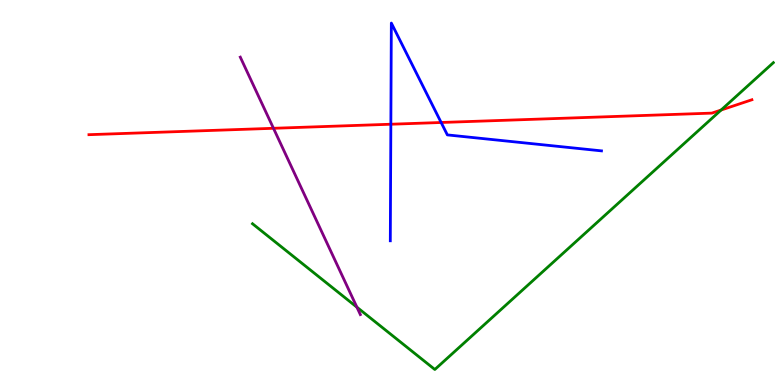[{'lines': ['blue', 'red'], 'intersections': [{'x': 5.04, 'y': 6.77}, {'x': 5.69, 'y': 6.82}]}, {'lines': ['green', 'red'], 'intersections': [{'x': 9.3, 'y': 7.14}]}, {'lines': ['purple', 'red'], 'intersections': [{'x': 3.53, 'y': 6.67}]}, {'lines': ['blue', 'green'], 'intersections': []}, {'lines': ['blue', 'purple'], 'intersections': []}, {'lines': ['green', 'purple'], 'intersections': [{'x': 4.61, 'y': 2.02}]}]